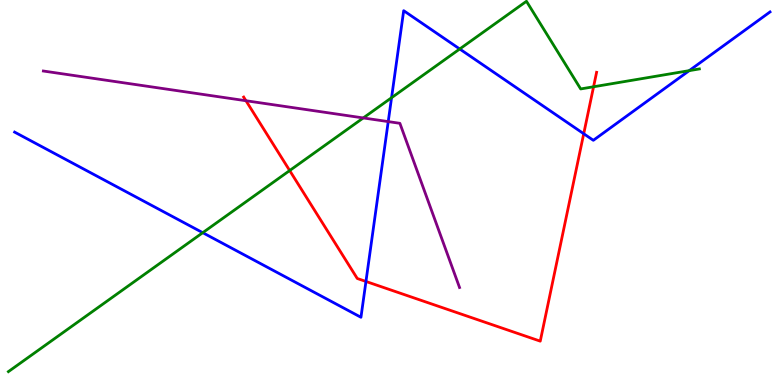[{'lines': ['blue', 'red'], 'intersections': [{'x': 4.72, 'y': 2.69}, {'x': 7.53, 'y': 6.53}]}, {'lines': ['green', 'red'], 'intersections': [{'x': 3.74, 'y': 5.57}, {'x': 7.66, 'y': 7.75}]}, {'lines': ['purple', 'red'], 'intersections': [{'x': 3.17, 'y': 7.38}]}, {'lines': ['blue', 'green'], 'intersections': [{'x': 2.62, 'y': 3.96}, {'x': 5.05, 'y': 7.46}, {'x': 5.93, 'y': 8.73}, {'x': 8.89, 'y': 8.17}]}, {'lines': ['blue', 'purple'], 'intersections': [{'x': 5.01, 'y': 6.84}]}, {'lines': ['green', 'purple'], 'intersections': [{'x': 4.69, 'y': 6.94}]}]